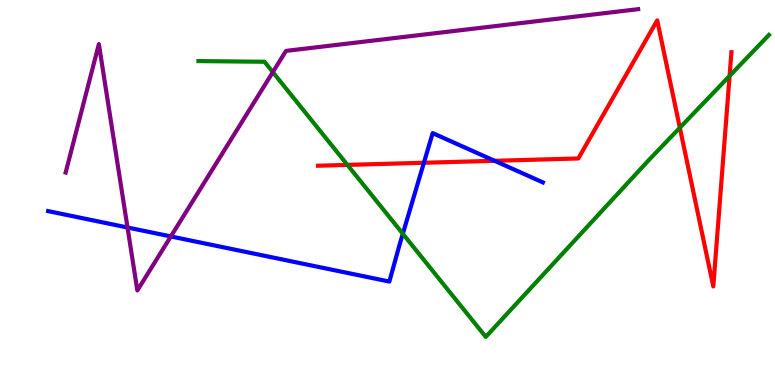[{'lines': ['blue', 'red'], 'intersections': [{'x': 5.47, 'y': 5.77}, {'x': 6.38, 'y': 5.82}]}, {'lines': ['green', 'red'], 'intersections': [{'x': 4.48, 'y': 5.72}, {'x': 8.77, 'y': 6.68}, {'x': 9.41, 'y': 8.03}]}, {'lines': ['purple', 'red'], 'intersections': []}, {'lines': ['blue', 'green'], 'intersections': [{'x': 5.2, 'y': 3.93}]}, {'lines': ['blue', 'purple'], 'intersections': [{'x': 1.65, 'y': 4.09}, {'x': 2.2, 'y': 3.86}]}, {'lines': ['green', 'purple'], 'intersections': [{'x': 3.52, 'y': 8.13}]}]